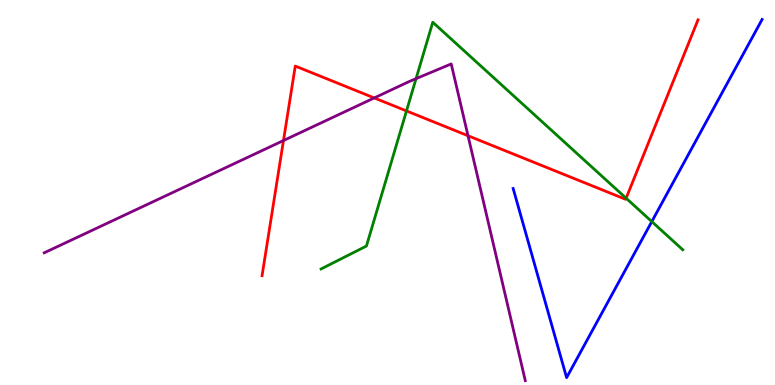[{'lines': ['blue', 'red'], 'intersections': []}, {'lines': ['green', 'red'], 'intersections': [{'x': 5.25, 'y': 7.12}, {'x': 8.08, 'y': 4.85}]}, {'lines': ['purple', 'red'], 'intersections': [{'x': 3.66, 'y': 6.35}, {'x': 4.83, 'y': 7.46}, {'x': 6.04, 'y': 6.47}]}, {'lines': ['blue', 'green'], 'intersections': [{'x': 8.41, 'y': 4.24}]}, {'lines': ['blue', 'purple'], 'intersections': []}, {'lines': ['green', 'purple'], 'intersections': [{'x': 5.37, 'y': 7.96}]}]